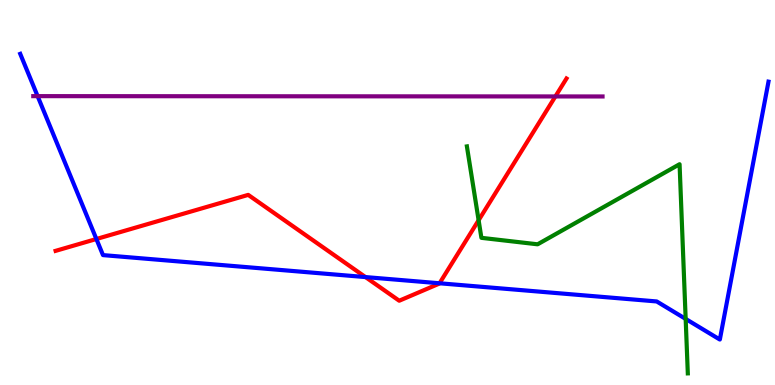[{'lines': ['blue', 'red'], 'intersections': [{'x': 1.24, 'y': 3.79}, {'x': 4.72, 'y': 2.8}, {'x': 5.67, 'y': 2.64}]}, {'lines': ['green', 'red'], 'intersections': [{'x': 6.18, 'y': 4.28}]}, {'lines': ['purple', 'red'], 'intersections': [{'x': 7.17, 'y': 7.5}]}, {'lines': ['blue', 'green'], 'intersections': [{'x': 8.85, 'y': 1.72}]}, {'lines': ['blue', 'purple'], 'intersections': [{'x': 0.485, 'y': 7.5}]}, {'lines': ['green', 'purple'], 'intersections': []}]